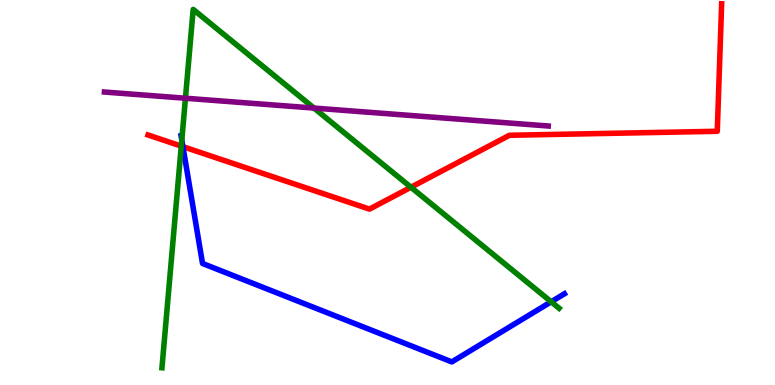[{'lines': ['blue', 'red'], 'intersections': [{'x': 2.36, 'y': 6.19}]}, {'lines': ['green', 'red'], 'intersections': [{'x': 2.34, 'y': 6.2}, {'x': 5.3, 'y': 5.14}]}, {'lines': ['purple', 'red'], 'intersections': []}, {'lines': ['blue', 'green'], 'intersections': [{'x': 2.35, 'y': 6.36}, {'x': 7.11, 'y': 2.16}]}, {'lines': ['blue', 'purple'], 'intersections': []}, {'lines': ['green', 'purple'], 'intersections': [{'x': 2.39, 'y': 7.45}, {'x': 4.05, 'y': 7.19}]}]